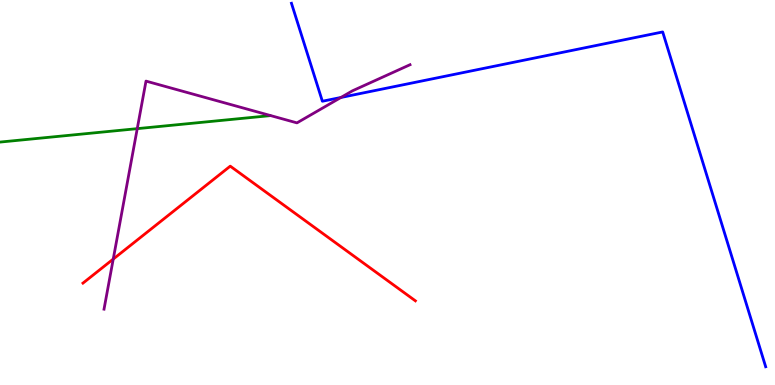[{'lines': ['blue', 'red'], 'intersections': []}, {'lines': ['green', 'red'], 'intersections': []}, {'lines': ['purple', 'red'], 'intersections': [{'x': 1.46, 'y': 3.27}]}, {'lines': ['blue', 'green'], 'intersections': []}, {'lines': ['blue', 'purple'], 'intersections': [{'x': 4.4, 'y': 7.47}]}, {'lines': ['green', 'purple'], 'intersections': [{'x': 1.77, 'y': 6.66}]}]